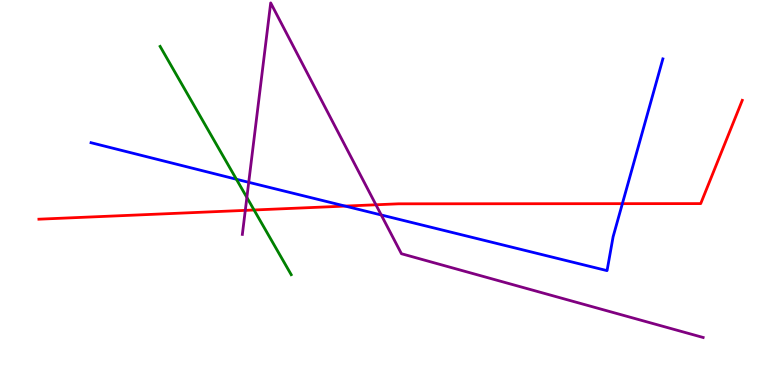[{'lines': ['blue', 'red'], 'intersections': [{'x': 4.45, 'y': 4.65}, {'x': 8.03, 'y': 4.71}]}, {'lines': ['green', 'red'], 'intersections': [{'x': 3.28, 'y': 4.55}]}, {'lines': ['purple', 'red'], 'intersections': [{'x': 3.17, 'y': 4.54}, {'x': 4.85, 'y': 4.68}]}, {'lines': ['blue', 'green'], 'intersections': [{'x': 3.05, 'y': 5.34}]}, {'lines': ['blue', 'purple'], 'intersections': [{'x': 3.21, 'y': 5.26}, {'x': 4.92, 'y': 4.42}]}, {'lines': ['green', 'purple'], 'intersections': [{'x': 3.19, 'y': 4.87}]}]